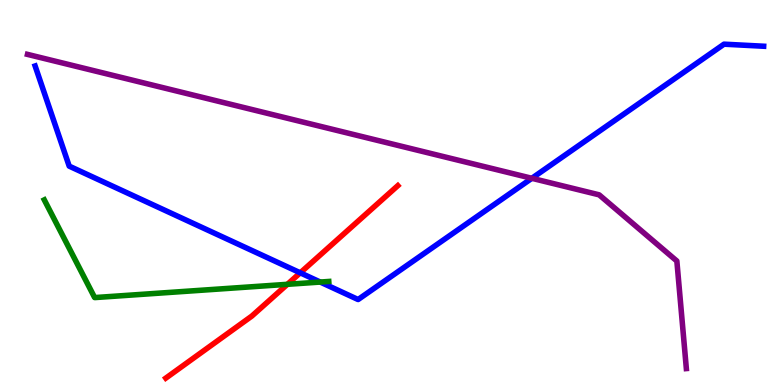[{'lines': ['blue', 'red'], 'intersections': [{'x': 3.87, 'y': 2.91}]}, {'lines': ['green', 'red'], 'intersections': [{'x': 3.71, 'y': 2.62}]}, {'lines': ['purple', 'red'], 'intersections': []}, {'lines': ['blue', 'green'], 'intersections': [{'x': 4.13, 'y': 2.67}]}, {'lines': ['blue', 'purple'], 'intersections': [{'x': 6.86, 'y': 5.37}]}, {'lines': ['green', 'purple'], 'intersections': []}]